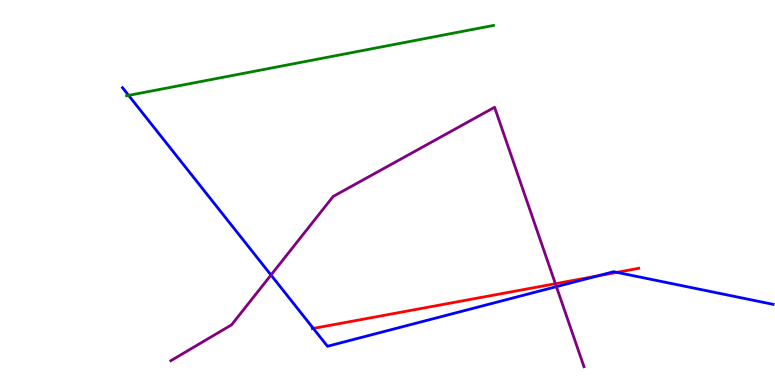[{'lines': ['blue', 'red'], 'intersections': [{'x': 4.04, 'y': 1.47}, {'x': 7.71, 'y': 2.83}, {'x': 7.96, 'y': 2.93}]}, {'lines': ['green', 'red'], 'intersections': []}, {'lines': ['purple', 'red'], 'intersections': [{'x': 7.17, 'y': 2.63}]}, {'lines': ['blue', 'green'], 'intersections': [{'x': 1.66, 'y': 7.52}]}, {'lines': ['blue', 'purple'], 'intersections': [{'x': 3.5, 'y': 2.86}, {'x': 7.18, 'y': 2.55}]}, {'lines': ['green', 'purple'], 'intersections': []}]